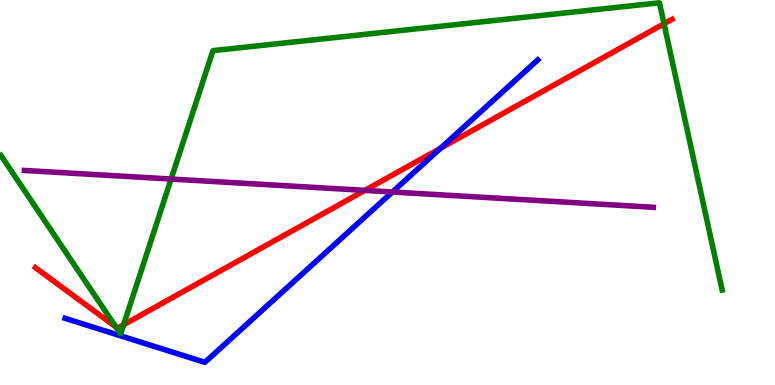[{'lines': ['blue', 'red'], 'intersections': [{'x': 5.68, 'y': 6.15}]}, {'lines': ['green', 'red'], 'intersections': [{'x': 1.5, 'y': 1.51}, {'x': 1.6, 'y': 1.56}, {'x': 8.57, 'y': 9.38}]}, {'lines': ['purple', 'red'], 'intersections': [{'x': 4.71, 'y': 5.05}]}, {'lines': ['blue', 'green'], 'intersections': []}, {'lines': ['blue', 'purple'], 'intersections': [{'x': 5.06, 'y': 5.01}]}, {'lines': ['green', 'purple'], 'intersections': [{'x': 2.21, 'y': 5.35}]}]